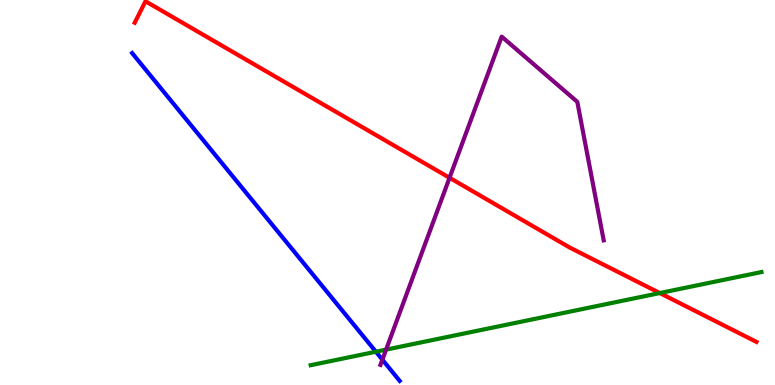[{'lines': ['blue', 'red'], 'intersections': []}, {'lines': ['green', 'red'], 'intersections': [{'x': 8.51, 'y': 2.39}]}, {'lines': ['purple', 'red'], 'intersections': [{'x': 5.8, 'y': 5.38}]}, {'lines': ['blue', 'green'], 'intersections': [{'x': 4.85, 'y': 0.864}]}, {'lines': ['blue', 'purple'], 'intersections': [{'x': 4.93, 'y': 0.658}]}, {'lines': ['green', 'purple'], 'intersections': [{'x': 4.98, 'y': 0.919}]}]